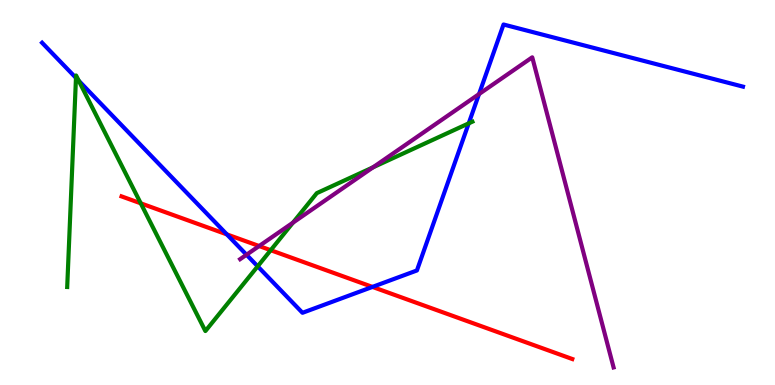[{'lines': ['blue', 'red'], 'intersections': [{'x': 2.93, 'y': 3.91}, {'x': 4.81, 'y': 2.55}]}, {'lines': ['green', 'red'], 'intersections': [{'x': 1.82, 'y': 4.72}, {'x': 3.49, 'y': 3.5}]}, {'lines': ['purple', 'red'], 'intersections': [{'x': 3.34, 'y': 3.61}]}, {'lines': ['blue', 'green'], 'intersections': [{'x': 0.98, 'y': 7.98}, {'x': 1.02, 'y': 7.9}, {'x': 3.32, 'y': 3.08}, {'x': 6.05, 'y': 6.8}]}, {'lines': ['blue', 'purple'], 'intersections': [{'x': 3.18, 'y': 3.38}, {'x': 6.18, 'y': 7.56}]}, {'lines': ['green', 'purple'], 'intersections': [{'x': 3.78, 'y': 4.22}, {'x': 4.81, 'y': 5.65}]}]